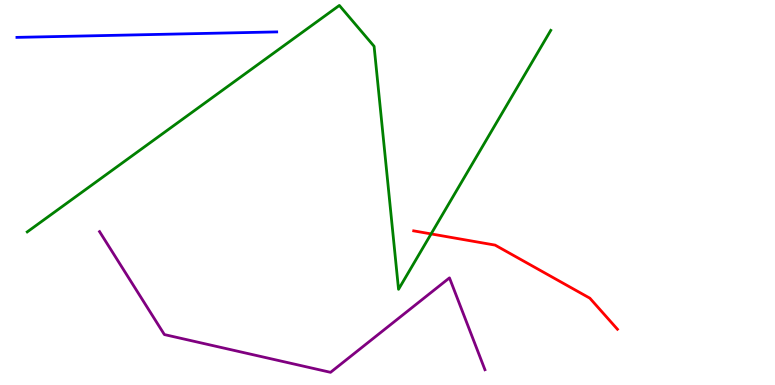[{'lines': ['blue', 'red'], 'intersections': []}, {'lines': ['green', 'red'], 'intersections': [{'x': 5.56, 'y': 3.92}]}, {'lines': ['purple', 'red'], 'intersections': []}, {'lines': ['blue', 'green'], 'intersections': []}, {'lines': ['blue', 'purple'], 'intersections': []}, {'lines': ['green', 'purple'], 'intersections': []}]